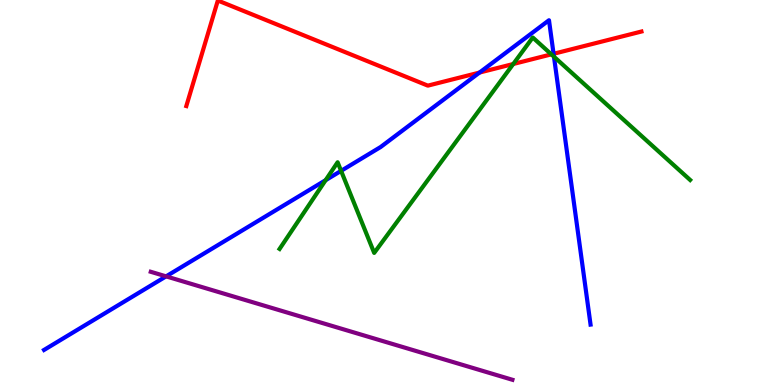[{'lines': ['blue', 'red'], 'intersections': [{'x': 6.19, 'y': 8.12}, {'x': 7.14, 'y': 8.6}]}, {'lines': ['green', 'red'], 'intersections': [{'x': 6.62, 'y': 8.34}, {'x': 7.11, 'y': 8.59}]}, {'lines': ['purple', 'red'], 'intersections': []}, {'lines': ['blue', 'green'], 'intersections': [{'x': 4.2, 'y': 5.32}, {'x': 4.4, 'y': 5.56}, {'x': 7.15, 'y': 8.53}]}, {'lines': ['blue', 'purple'], 'intersections': [{'x': 2.14, 'y': 2.82}]}, {'lines': ['green', 'purple'], 'intersections': []}]